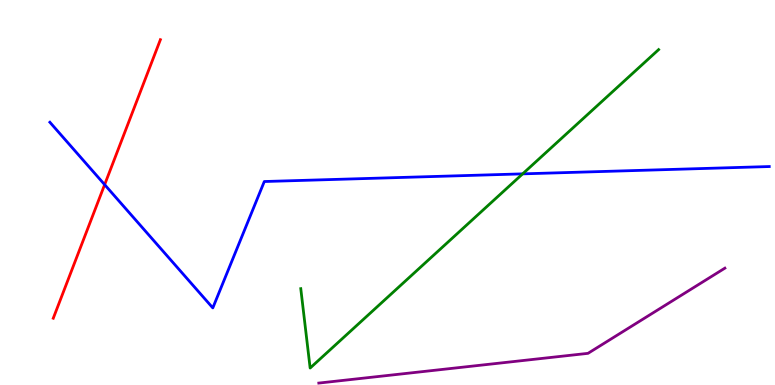[{'lines': ['blue', 'red'], 'intersections': [{'x': 1.35, 'y': 5.2}]}, {'lines': ['green', 'red'], 'intersections': []}, {'lines': ['purple', 'red'], 'intersections': []}, {'lines': ['blue', 'green'], 'intersections': [{'x': 6.74, 'y': 5.48}]}, {'lines': ['blue', 'purple'], 'intersections': []}, {'lines': ['green', 'purple'], 'intersections': []}]